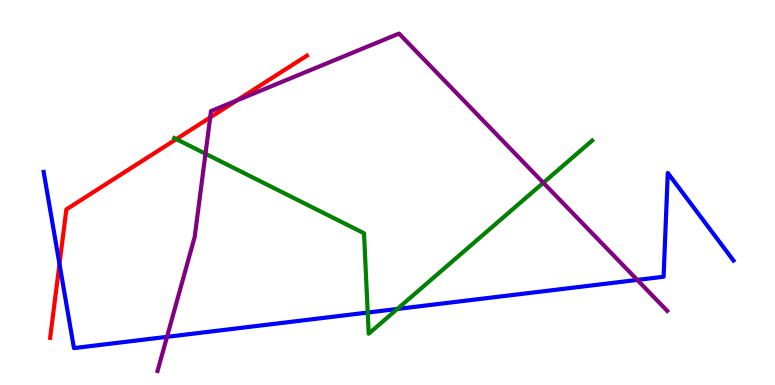[{'lines': ['blue', 'red'], 'intersections': [{'x': 0.768, 'y': 3.14}]}, {'lines': ['green', 'red'], 'intersections': [{'x': 2.28, 'y': 6.39}]}, {'lines': ['purple', 'red'], 'intersections': [{'x': 2.71, 'y': 6.95}, {'x': 3.06, 'y': 7.39}]}, {'lines': ['blue', 'green'], 'intersections': [{'x': 4.74, 'y': 1.88}, {'x': 5.13, 'y': 1.97}]}, {'lines': ['blue', 'purple'], 'intersections': [{'x': 2.15, 'y': 1.25}, {'x': 8.22, 'y': 2.73}]}, {'lines': ['green', 'purple'], 'intersections': [{'x': 2.65, 'y': 6.01}, {'x': 7.01, 'y': 5.25}]}]